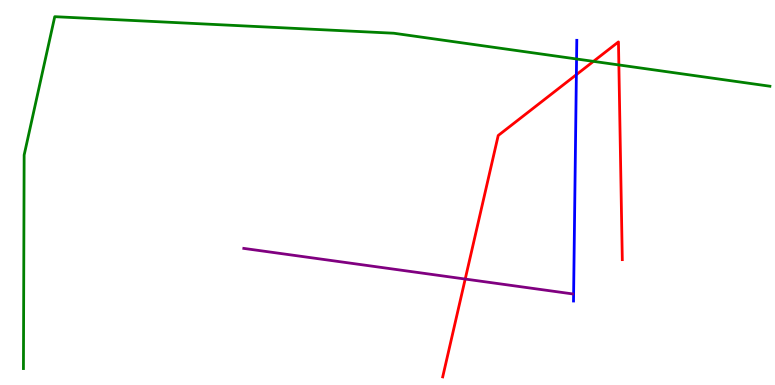[{'lines': ['blue', 'red'], 'intersections': [{'x': 7.44, 'y': 8.06}]}, {'lines': ['green', 'red'], 'intersections': [{'x': 7.66, 'y': 8.41}, {'x': 7.99, 'y': 8.31}]}, {'lines': ['purple', 'red'], 'intersections': [{'x': 6.0, 'y': 2.75}]}, {'lines': ['blue', 'green'], 'intersections': [{'x': 7.44, 'y': 8.47}]}, {'lines': ['blue', 'purple'], 'intersections': []}, {'lines': ['green', 'purple'], 'intersections': []}]